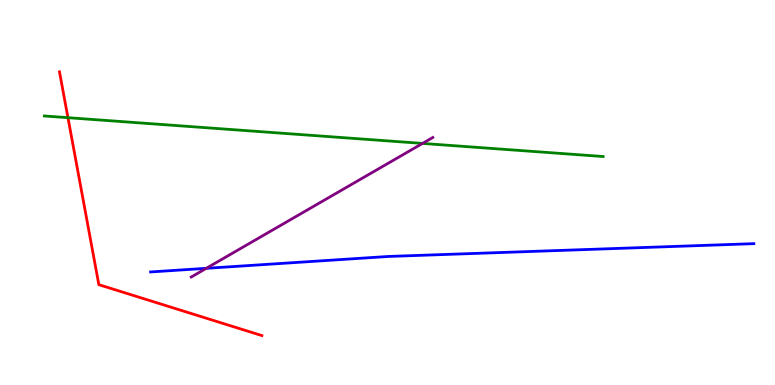[{'lines': ['blue', 'red'], 'intersections': []}, {'lines': ['green', 'red'], 'intersections': [{'x': 0.877, 'y': 6.94}]}, {'lines': ['purple', 'red'], 'intersections': []}, {'lines': ['blue', 'green'], 'intersections': []}, {'lines': ['blue', 'purple'], 'intersections': [{'x': 2.66, 'y': 3.03}]}, {'lines': ['green', 'purple'], 'intersections': [{'x': 5.45, 'y': 6.27}]}]